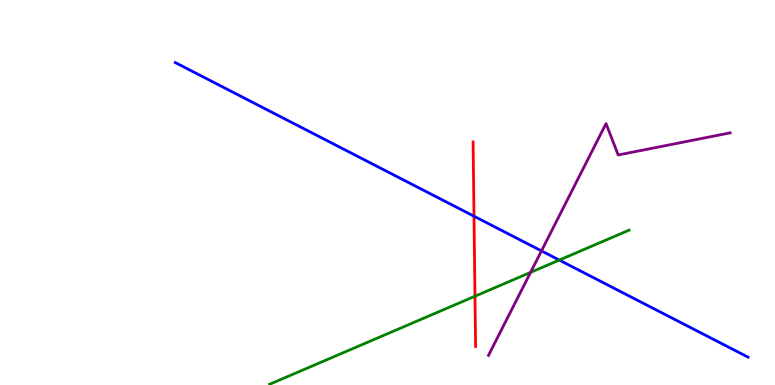[{'lines': ['blue', 'red'], 'intersections': [{'x': 6.12, 'y': 4.38}]}, {'lines': ['green', 'red'], 'intersections': [{'x': 6.13, 'y': 2.31}]}, {'lines': ['purple', 'red'], 'intersections': []}, {'lines': ['blue', 'green'], 'intersections': [{'x': 7.22, 'y': 3.24}]}, {'lines': ['blue', 'purple'], 'intersections': [{'x': 6.99, 'y': 3.48}]}, {'lines': ['green', 'purple'], 'intersections': [{'x': 6.85, 'y': 2.93}]}]